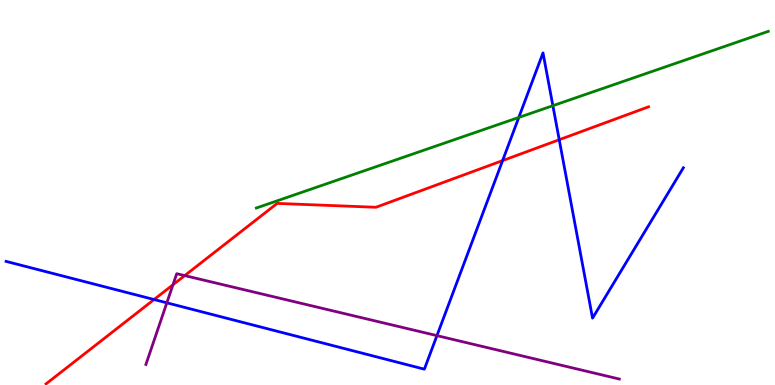[{'lines': ['blue', 'red'], 'intersections': [{'x': 1.99, 'y': 2.22}, {'x': 6.49, 'y': 5.83}, {'x': 7.22, 'y': 6.37}]}, {'lines': ['green', 'red'], 'intersections': []}, {'lines': ['purple', 'red'], 'intersections': [{'x': 2.23, 'y': 2.6}, {'x': 2.38, 'y': 2.84}]}, {'lines': ['blue', 'green'], 'intersections': [{'x': 6.69, 'y': 6.95}, {'x': 7.13, 'y': 7.25}]}, {'lines': ['blue', 'purple'], 'intersections': [{'x': 2.15, 'y': 2.13}, {'x': 5.64, 'y': 1.28}]}, {'lines': ['green', 'purple'], 'intersections': []}]